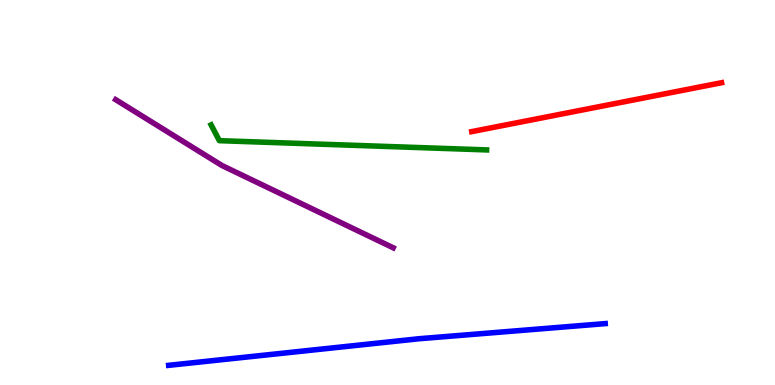[{'lines': ['blue', 'red'], 'intersections': []}, {'lines': ['green', 'red'], 'intersections': []}, {'lines': ['purple', 'red'], 'intersections': []}, {'lines': ['blue', 'green'], 'intersections': []}, {'lines': ['blue', 'purple'], 'intersections': []}, {'lines': ['green', 'purple'], 'intersections': []}]